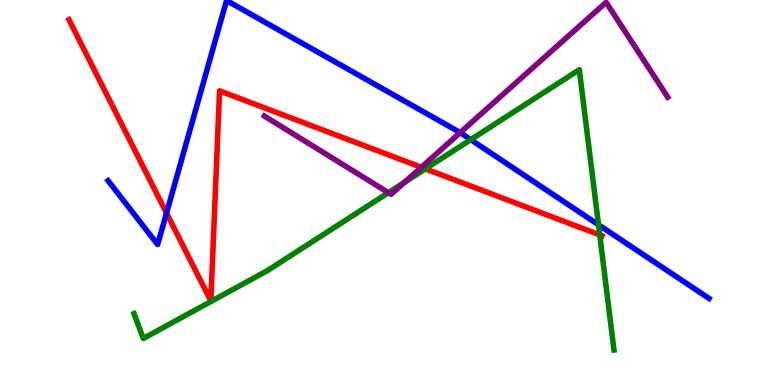[{'lines': ['blue', 'red'], 'intersections': [{'x': 2.15, 'y': 4.47}]}, {'lines': ['green', 'red'], 'intersections': [{'x': 5.49, 'y': 5.61}, {'x': 7.74, 'y': 3.9}]}, {'lines': ['purple', 'red'], 'intersections': [{'x': 5.44, 'y': 5.65}]}, {'lines': ['blue', 'green'], 'intersections': [{'x': 6.07, 'y': 6.37}, {'x': 7.72, 'y': 4.16}]}, {'lines': ['blue', 'purple'], 'intersections': [{'x': 5.94, 'y': 6.56}]}, {'lines': ['green', 'purple'], 'intersections': [{'x': 5.01, 'y': 5.0}, {'x': 5.22, 'y': 5.27}]}]